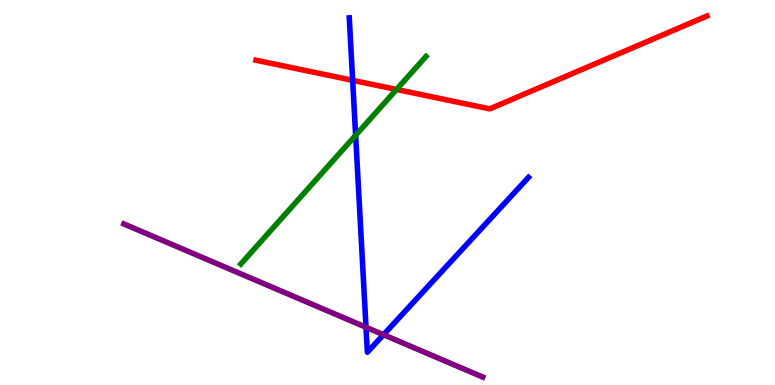[{'lines': ['blue', 'red'], 'intersections': [{'x': 4.55, 'y': 7.91}]}, {'lines': ['green', 'red'], 'intersections': [{'x': 5.12, 'y': 7.68}]}, {'lines': ['purple', 'red'], 'intersections': []}, {'lines': ['blue', 'green'], 'intersections': [{'x': 4.59, 'y': 6.48}]}, {'lines': ['blue', 'purple'], 'intersections': [{'x': 4.72, 'y': 1.5}, {'x': 4.95, 'y': 1.31}]}, {'lines': ['green', 'purple'], 'intersections': []}]